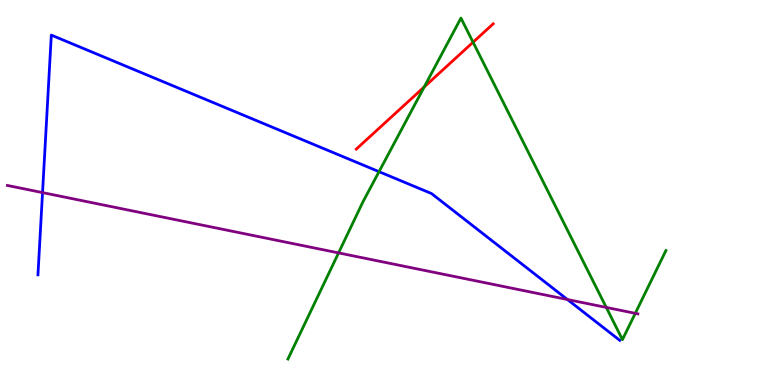[{'lines': ['blue', 'red'], 'intersections': []}, {'lines': ['green', 'red'], 'intersections': [{'x': 5.47, 'y': 7.74}, {'x': 6.1, 'y': 8.9}]}, {'lines': ['purple', 'red'], 'intersections': []}, {'lines': ['blue', 'green'], 'intersections': [{'x': 4.89, 'y': 5.54}]}, {'lines': ['blue', 'purple'], 'intersections': [{'x': 0.549, 'y': 5.0}, {'x': 7.32, 'y': 2.22}]}, {'lines': ['green', 'purple'], 'intersections': [{'x': 4.37, 'y': 3.43}, {'x': 7.82, 'y': 2.01}, {'x': 8.2, 'y': 1.86}]}]